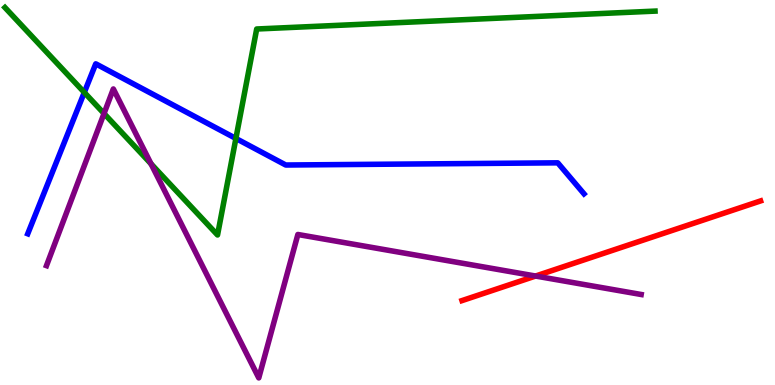[{'lines': ['blue', 'red'], 'intersections': []}, {'lines': ['green', 'red'], 'intersections': []}, {'lines': ['purple', 'red'], 'intersections': [{'x': 6.91, 'y': 2.83}]}, {'lines': ['blue', 'green'], 'intersections': [{'x': 1.09, 'y': 7.6}, {'x': 3.04, 'y': 6.4}]}, {'lines': ['blue', 'purple'], 'intersections': []}, {'lines': ['green', 'purple'], 'intersections': [{'x': 1.34, 'y': 7.05}, {'x': 1.95, 'y': 5.74}]}]